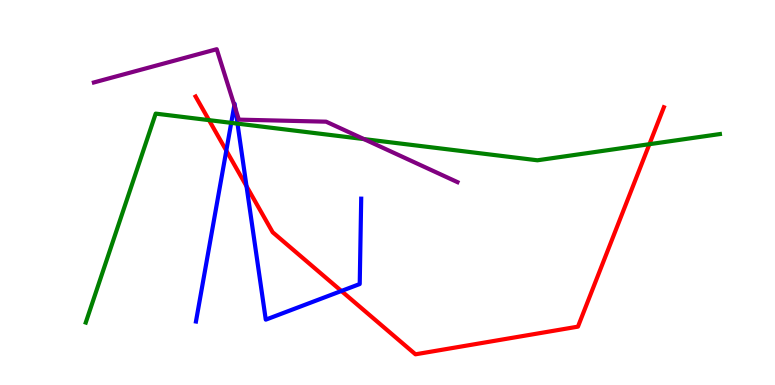[{'lines': ['blue', 'red'], 'intersections': [{'x': 2.92, 'y': 6.09}, {'x': 3.18, 'y': 5.16}, {'x': 4.41, 'y': 2.44}]}, {'lines': ['green', 'red'], 'intersections': [{'x': 2.7, 'y': 6.88}, {'x': 8.38, 'y': 6.25}]}, {'lines': ['purple', 'red'], 'intersections': []}, {'lines': ['blue', 'green'], 'intersections': [{'x': 2.98, 'y': 6.81}, {'x': 3.06, 'y': 6.79}]}, {'lines': ['blue', 'purple'], 'intersections': [{'x': 3.02, 'y': 7.27}, {'x': 3.04, 'y': 7.19}]}, {'lines': ['green', 'purple'], 'intersections': [{'x': 4.7, 'y': 6.39}]}]